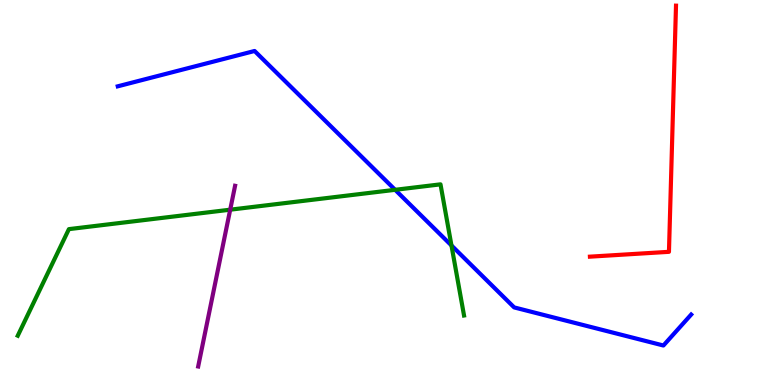[{'lines': ['blue', 'red'], 'intersections': []}, {'lines': ['green', 'red'], 'intersections': []}, {'lines': ['purple', 'red'], 'intersections': []}, {'lines': ['blue', 'green'], 'intersections': [{'x': 5.1, 'y': 5.07}, {'x': 5.83, 'y': 3.62}]}, {'lines': ['blue', 'purple'], 'intersections': []}, {'lines': ['green', 'purple'], 'intersections': [{'x': 2.97, 'y': 4.55}]}]